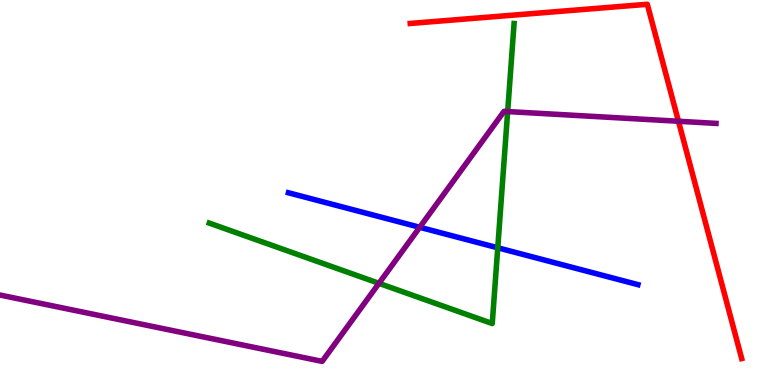[{'lines': ['blue', 'red'], 'intersections': []}, {'lines': ['green', 'red'], 'intersections': []}, {'lines': ['purple', 'red'], 'intersections': [{'x': 8.75, 'y': 6.85}]}, {'lines': ['blue', 'green'], 'intersections': [{'x': 6.42, 'y': 3.56}]}, {'lines': ['blue', 'purple'], 'intersections': [{'x': 5.42, 'y': 4.1}]}, {'lines': ['green', 'purple'], 'intersections': [{'x': 4.89, 'y': 2.64}, {'x': 6.55, 'y': 7.1}]}]